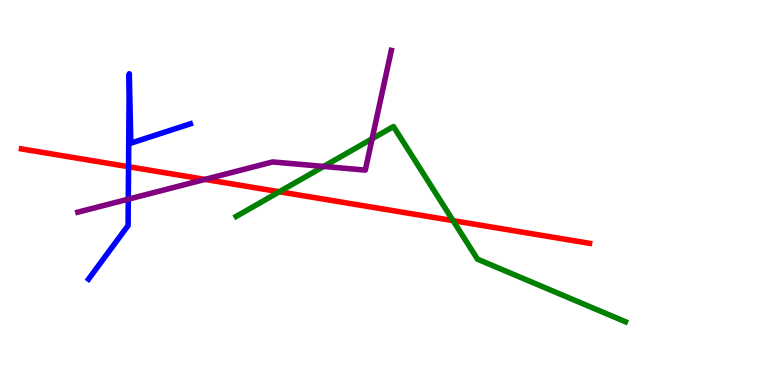[{'lines': ['blue', 'red'], 'intersections': [{'x': 1.66, 'y': 5.67}]}, {'lines': ['green', 'red'], 'intersections': [{'x': 3.6, 'y': 5.02}, {'x': 5.85, 'y': 4.27}]}, {'lines': ['purple', 'red'], 'intersections': [{'x': 2.64, 'y': 5.34}]}, {'lines': ['blue', 'green'], 'intersections': []}, {'lines': ['blue', 'purple'], 'intersections': [{'x': 1.66, 'y': 4.83}]}, {'lines': ['green', 'purple'], 'intersections': [{'x': 4.18, 'y': 5.68}, {'x': 4.8, 'y': 6.4}]}]